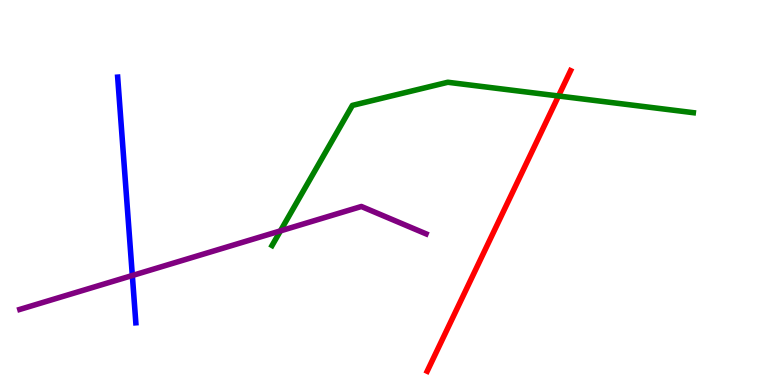[{'lines': ['blue', 'red'], 'intersections': []}, {'lines': ['green', 'red'], 'intersections': [{'x': 7.21, 'y': 7.51}]}, {'lines': ['purple', 'red'], 'intersections': []}, {'lines': ['blue', 'green'], 'intersections': []}, {'lines': ['blue', 'purple'], 'intersections': [{'x': 1.71, 'y': 2.84}]}, {'lines': ['green', 'purple'], 'intersections': [{'x': 3.62, 'y': 4.0}]}]